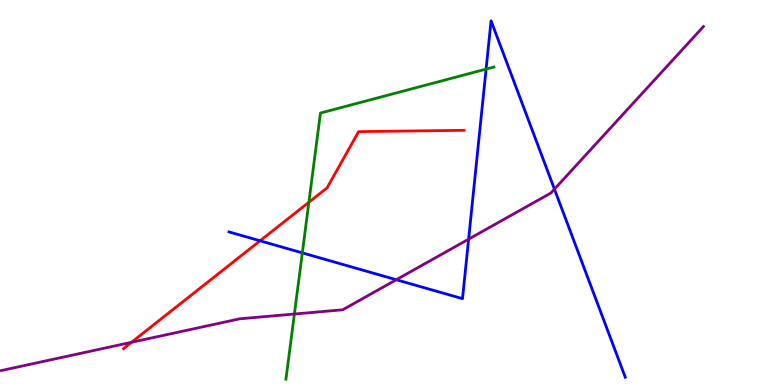[{'lines': ['blue', 'red'], 'intersections': [{'x': 3.36, 'y': 3.75}]}, {'lines': ['green', 'red'], 'intersections': [{'x': 3.99, 'y': 4.75}]}, {'lines': ['purple', 'red'], 'intersections': [{'x': 1.7, 'y': 1.11}]}, {'lines': ['blue', 'green'], 'intersections': [{'x': 3.9, 'y': 3.43}, {'x': 6.27, 'y': 8.2}]}, {'lines': ['blue', 'purple'], 'intersections': [{'x': 5.11, 'y': 2.73}, {'x': 6.05, 'y': 3.79}, {'x': 7.15, 'y': 5.09}]}, {'lines': ['green', 'purple'], 'intersections': [{'x': 3.8, 'y': 1.84}]}]